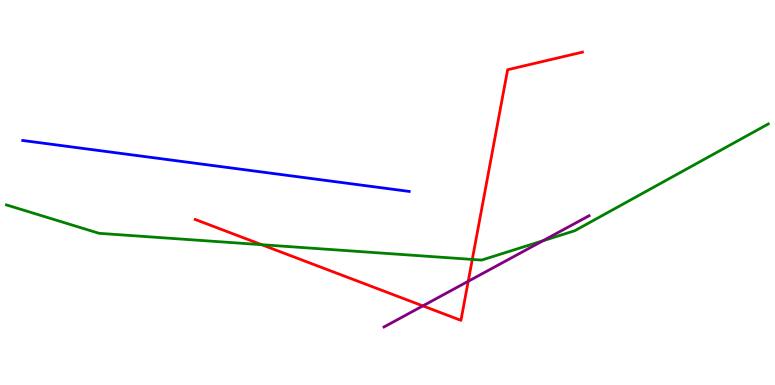[{'lines': ['blue', 'red'], 'intersections': []}, {'lines': ['green', 'red'], 'intersections': [{'x': 3.38, 'y': 3.64}, {'x': 6.09, 'y': 3.26}]}, {'lines': ['purple', 'red'], 'intersections': [{'x': 5.46, 'y': 2.05}, {'x': 6.04, 'y': 2.69}]}, {'lines': ['blue', 'green'], 'intersections': []}, {'lines': ['blue', 'purple'], 'intersections': []}, {'lines': ['green', 'purple'], 'intersections': [{'x': 7.01, 'y': 3.75}]}]